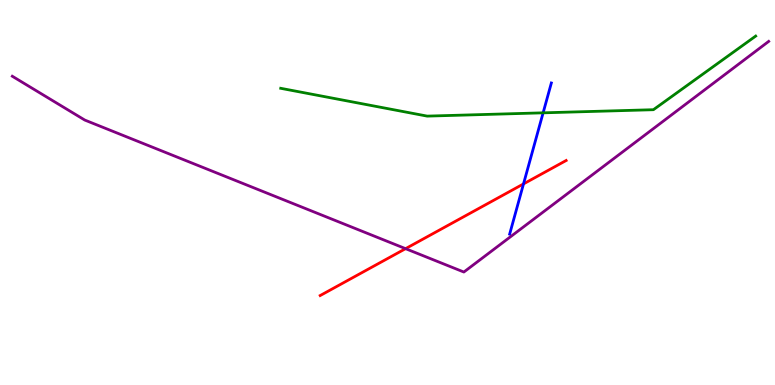[{'lines': ['blue', 'red'], 'intersections': [{'x': 6.75, 'y': 5.22}]}, {'lines': ['green', 'red'], 'intersections': []}, {'lines': ['purple', 'red'], 'intersections': [{'x': 5.23, 'y': 3.54}]}, {'lines': ['blue', 'green'], 'intersections': [{'x': 7.01, 'y': 7.07}]}, {'lines': ['blue', 'purple'], 'intersections': []}, {'lines': ['green', 'purple'], 'intersections': []}]